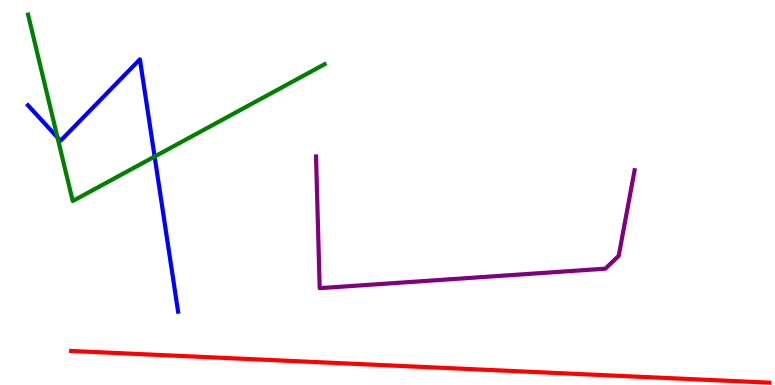[{'lines': ['blue', 'red'], 'intersections': []}, {'lines': ['green', 'red'], 'intersections': []}, {'lines': ['purple', 'red'], 'intersections': []}, {'lines': ['blue', 'green'], 'intersections': [{'x': 0.742, 'y': 6.43}, {'x': 2.0, 'y': 5.93}]}, {'lines': ['blue', 'purple'], 'intersections': []}, {'lines': ['green', 'purple'], 'intersections': []}]